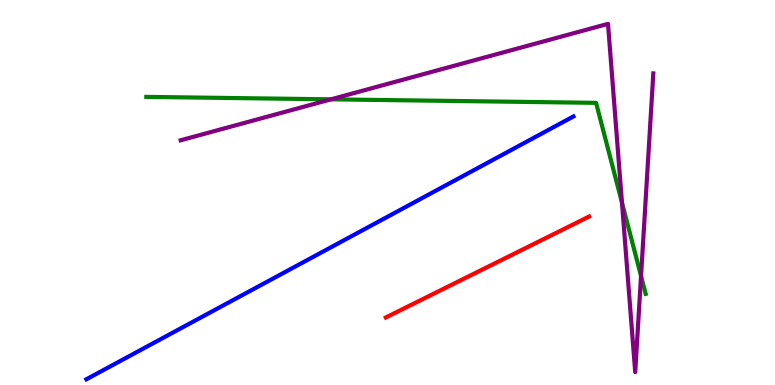[{'lines': ['blue', 'red'], 'intersections': []}, {'lines': ['green', 'red'], 'intersections': []}, {'lines': ['purple', 'red'], 'intersections': []}, {'lines': ['blue', 'green'], 'intersections': []}, {'lines': ['blue', 'purple'], 'intersections': []}, {'lines': ['green', 'purple'], 'intersections': [{'x': 4.27, 'y': 7.42}, {'x': 8.03, 'y': 4.74}, {'x': 8.27, 'y': 2.83}]}]